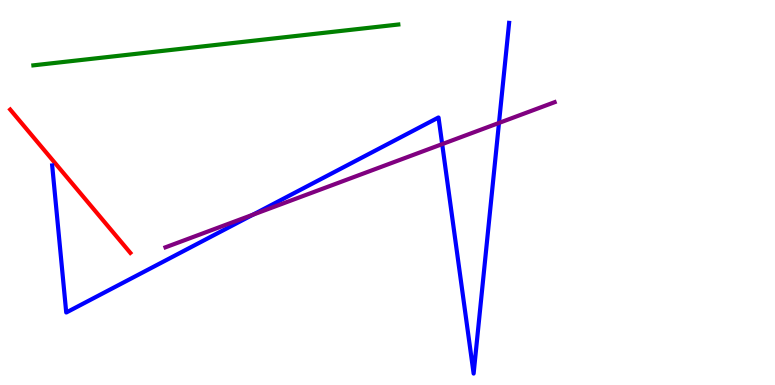[{'lines': ['blue', 'red'], 'intersections': []}, {'lines': ['green', 'red'], 'intersections': []}, {'lines': ['purple', 'red'], 'intersections': []}, {'lines': ['blue', 'green'], 'intersections': []}, {'lines': ['blue', 'purple'], 'intersections': [{'x': 3.26, 'y': 4.42}, {'x': 5.71, 'y': 6.26}, {'x': 6.44, 'y': 6.81}]}, {'lines': ['green', 'purple'], 'intersections': []}]